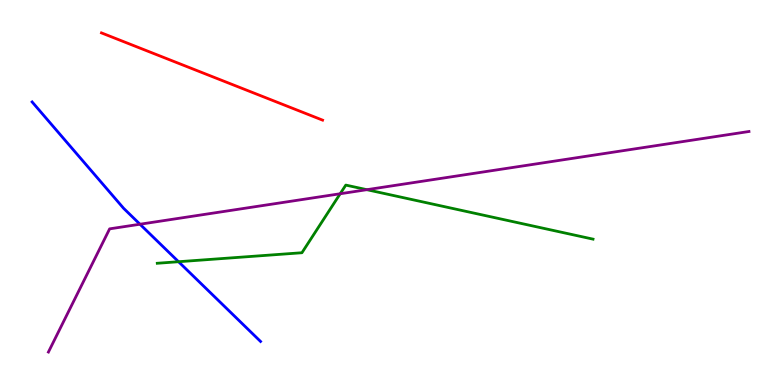[{'lines': ['blue', 'red'], 'intersections': []}, {'lines': ['green', 'red'], 'intersections': []}, {'lines': ['purple', 'red'], 'intersections': []}, {'lines': ['blue', 'green'], 'intersections': [{'x': 2.3, 'y': 3.2}]}, {'lines': ['blue', 'purple'], 'intersections': [{'x': 1.81, 'y': 4.18}]}, {'lines': ['green', 'purple'], 'intersections': [{'x': 4.39, 'y': 4.97}, {'x': 4.73, 'y': 5.07}]}]